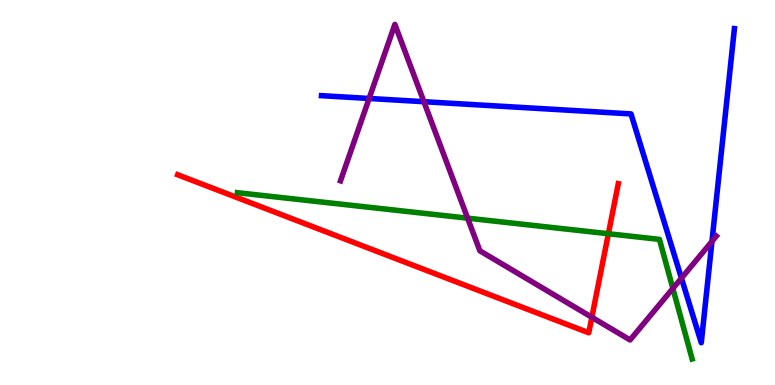[{'lines': ['blue', 'red'], 'intersections': []}, {'lines': ['green', 'red'], 'intersections': [{'x': 7.85, 'y': 3.93}]}, {'lines': ['purple', 'red'], 'intersections': [{'x': 7.64, 'y': 1.76}]}, {'lines': ['blue', 'green'], 'intersections': []}, {'lines': ['blue', 'purple'], 'intersections': [{'x': 4.76, 'y': 7.44}, {'x': 5.47, 'y': 7.36}, {'x': 8.79, 'y': 2.78}, {'x': 9.19, 'y': 3.73}]}, {'lines': ['green', 'purple'], 'intersections': [{'x': 6.03, 'y': 4.33}, {'x': 8.68, 'y': 2.51}]}]